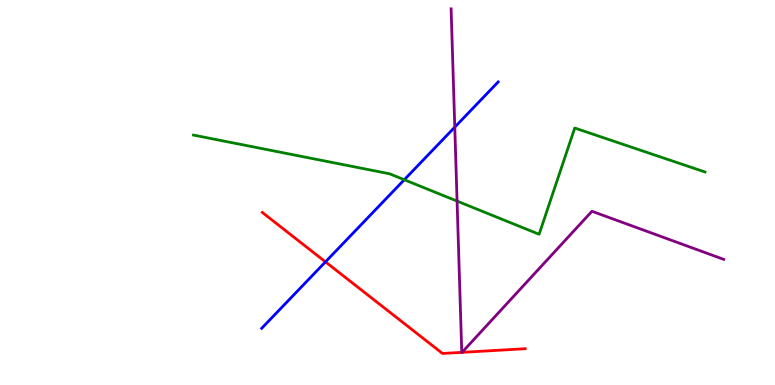[{'lines': ['blue', 'red'], 'intersections': [{'x': 4.2, 'y': 3.2}]}, {'lines': ['green', 'red'], 'intersections': []}, {'lines': ['purple', 'red'], 'intersections': [{'x': 5.96, 'y': 0.848}, {'x': 5.96, 'y': 0.848}]}, {'lines': ['blue', 'green'], 'intersections': [{'x': 5.22, 'y': 5.33}]}, {'lines': ['blue', 'purple'], 'intersections': [{'x': 5.87, 'y': 6.7}]}, {'lines': ['green', 'purple'], 'intersections': [{'x': 5.9, 'y': 4.78}]}]